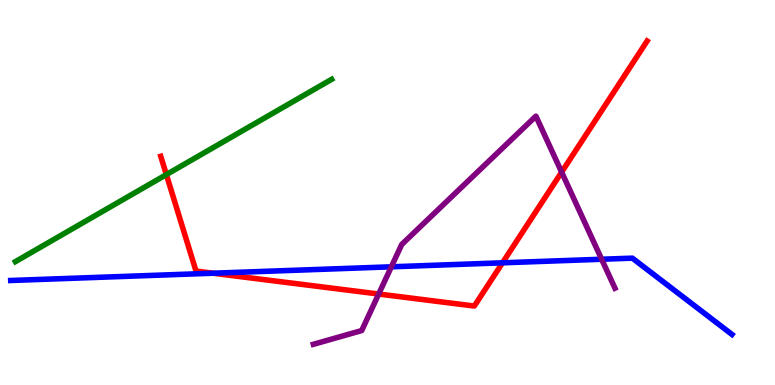[{'lines': ['blue', 'red'], 'intersections': [{'x': 2.75, 'y': 2.9}, {'x': 6.48, 'y': 3.17}]}, {'lines': ['green', 'red'], 'intersections': [{'x': 2.15, 'y': 5.46}]}, {'lines': ['purple', 'red'], 'intersections': [{'x': 4.89, 'y': 2.36}, {'x': 7.25, 'y': 5.53}]}, {'lines': ['blue', 'green'], 'intersections': []}, {'lines': ['blue', 'purple'], 'intersections': [{'x': 5.05, 'y': 3.07}, {'x': 7.76, 'y': 3.27}]}, {'lines': ['green', 'purple'], 'intersections': []}]